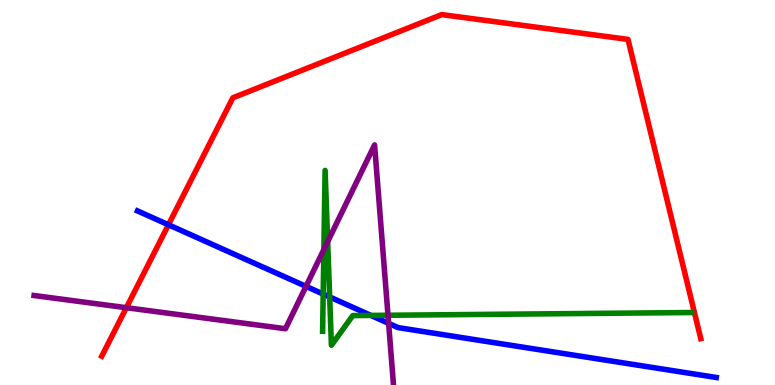[{'lines': ['blue', 'red'], 'intersections': [{'x': 2.17, 'y': 4.16}]}, {'lines': ['green', 'red'], 'intersections': []}, {'lines': ['purple', 'red'], 'intersections': [{'x': 1.63, 'y': 2.01}]}, {'lines': ['blue', 'green'], 'intersections': [{'x': 4.17, 'y': 2.36}, {'x': 4.25, 'y': 2.29}, {'x': 4.79, 'y': 1.81}]}, {'lines': ['blue', 'purple'], 'intersections': [{'x': 3.95, 'y': 2.56}, {'x': 5.01, 'y': 1.6}]}, {'lines': ['green', 'purple'], 'intersections': [{'x': 4.18, 'y': 3.52}, {'x': 4.23, 'y': 3.72}, {'x': 5.01, 'y': 1.81}]}]